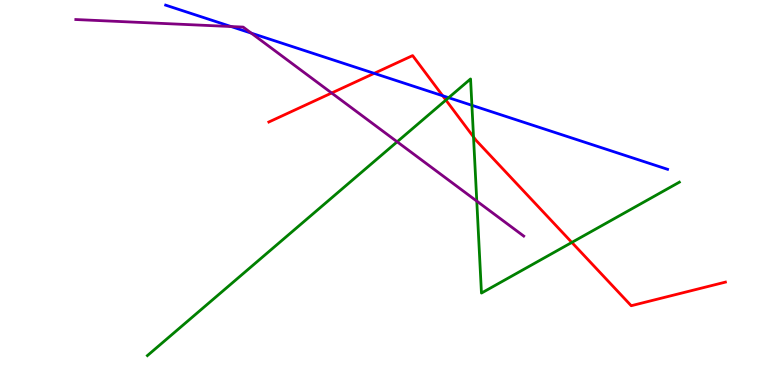[{'lines': ['blue', 'red'], 'intersections': [{'x': 4.83, 'y': 8.09}, {'x': 5.71, 'y': 7.51}]}, {'lines': ['green', 'red'], 'intersections': [{'x': 5.75, 'y': 7.4}, {'x': 6.11, 'y': 6.44}, {'x': 7.38, 'y': 3.7}]}, {'lines': ['purple', 'red'], 'intersections': [{'x': 4.28, 'y': 7.58}]}, {'lines': ['blue', 'green'], 'intersections': [{'x': 5.79, 'y': 7.46}, {'x': 6.09, 'y': 7.26}]}, {'lines': ['blue', 'purple'], 'intersections': [{'x': 2.98, 'y': 9.31}, {'x': 3.24, 'y': 9.14}]}, {'lines': ['green', 'purple'], 'intersections': [{'x': 5.12, 'y': 6.32}, {'x': 6.15, 'y': 4.78}]}]